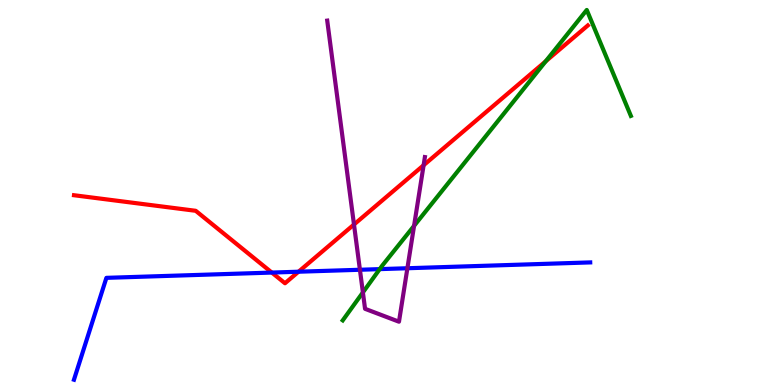[{'lines': ['blue', 'red'], 'intersections': [{'x': 3.51, 'y': 2.92}, {'x': 3.85, 'y': 2.94}]}, {'lines': ['green', 'red'], 'intersections': [{'x': 7.04, 'y': 8.41}]}, {'lines': ['purple', 'red'], 'intersections': [{'x': 4.57, 'y': 4.17}, {'x': 5.47, 'y': 5.71}]}, {'lines': ['blue', 'green'], 'intersections': [{'x': 4.9, 'y': 3.01}]}, {'lines': ['blue', 'purple'], 'intersections': [{'x': 4.64, 'y': 2.99}, {'x': 5.26, 'y': 3.03}]}, {'lines': ['green', 'purple'], 'intersections': [{'x': 4.68, 'y': 2.4}, {'x': 5.34, 'y': 4.13}]}]